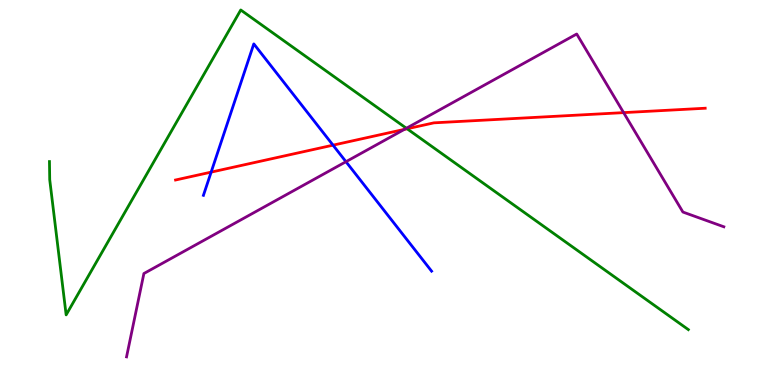[{'lines': ['blue', 'red'], 'intersections': [{'x': 2.72, 'y': 5.53}, {'x': 4.3, 'y': 6.23}]}, {'lines': ['green', 'red'], 'intersections': [{'x': 5.25, 'y': 6.66}]}, {'lines': ['purple', 'red'], 'intersections': [{'x': 5.22, 'y': 6.64}, {'x': 8.05, 'y': 7.07}]}, {'lines': ['blue', 'green'], 'intersections': []}, {'lines': ['blue', 'purple'], 'intersections': [{'x': 4.46, 'y': 5.8}]}, {'lines': ['green', 'purple'], 'intersections': [{'x': 5.24, 'y': 6.67}]}]